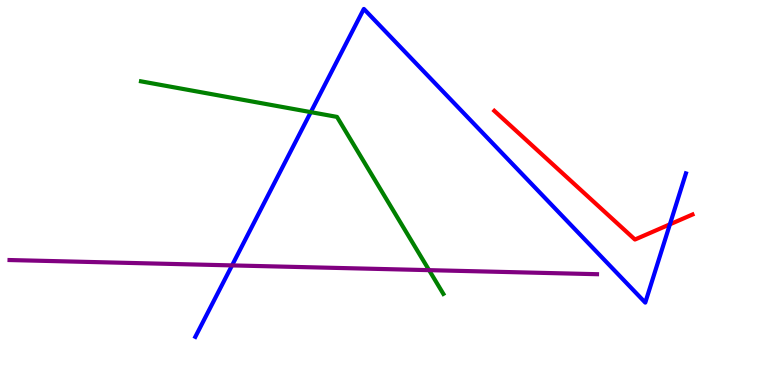[{'lines': ['blue', 'red'], 'intersections': [{'x': 8.64, 'y': 4.17}]}, {'lines': ['green', 'red'], 'intersections': []}, {'lines': ['purple', 'red'], 'intersections': []}, {'lines': ['blue', 'green'], 'intersections': [{'x': 4.01, 'y': 7.09}]}, {'lines': ['blue', 'purple'], 'intersections': [{'x': 2.99, 'y': 3.11}]}, {'lines': ['green', 'purple'], 'intersections': [{'x': 5.54, 'y': 2.98}]}]